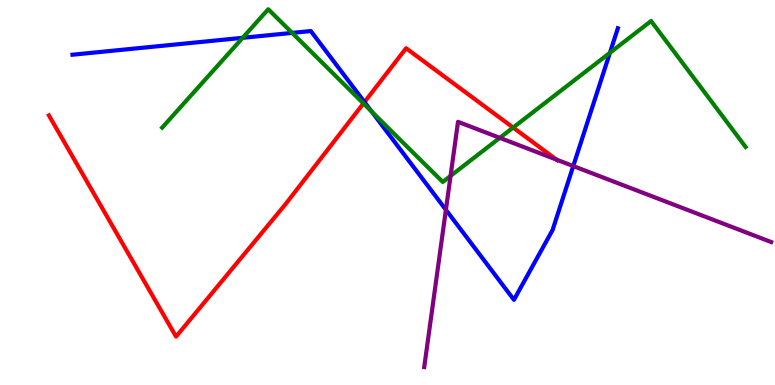[{'lines': ['blue', 'red'], 'intersections': [{'x': 4.7, 'y': 7.35}]}, {'lines': ['green', 'red'], 'intersections': [{'x': 4.69, 'y': 7.31}, {'x': 6.62, 'y': 6.69}]}, {'lines': ['purple', 'red'], 'intersections': [{'x': 7.18, 'y': 5.86}]}, {'lines': ['blue', 'green'], 'intersections': [{'x': 3.13, 'y': 9.02}, {'x': 3.77, 'y': 9.15}, {'x': 4.8, 'y': 7.1}, {'x': 7.87, 'y': 8.63}]}, {'lines': ['blue', 'purple'], 'intersections': [{'x': 5.75, 'y': 4.55}, {'x': 7.4, 'y': 5.69}]}, {'lines': ['green', 'purple'], 'intersections': [{'x': 5.81, 'y': 5.43}, {'x': 6.45, 'y': 6.42}]}]